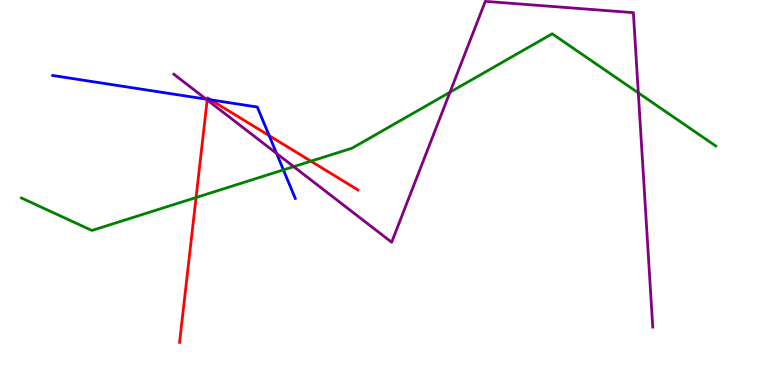[{'lines': ['blue', 'red'], 'intersections': [{'x': 2.67, 'y': 7.42}, {'x': 2.72, 'y': 7.41}, {'x': 3.47, 'y': 6.48}]}, {'lines': ['green', 'red'], 'intersections': [{'x': 2.53, 'y': 4.87}, {'x': 4.01, 'y': 5.81}]}, {'lines': ['purple', 'red'], 'intersections': [{'x': 2.67, 'y': 7.4}]}, {'lines': ['blue', 'green'], 'intersections': [{'x': 3.66, 'y': 5.59}]}, {'lines': ['blue', 'purple'], 'intersections': [{'x': 2.66, 'y': 7.42}, {'x': 3.57, 'y': 6.01}]}, {'lines': ['green', 'purple'], 'intersections': [{'x': 3.79, 'y': 5.67}, {'x': 5.81, 'y': 7.61}, {'x': 8.24, 'y': 7.59}]}]